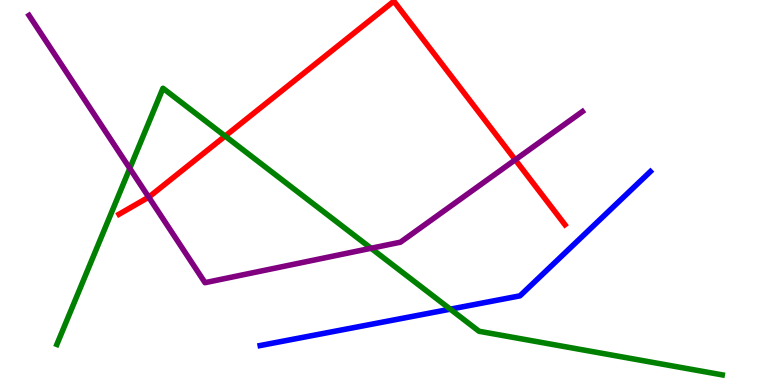[{'lines': ['blue', 'red'], 'intersections': []}, {'lines': ['green', 'red'], 'intersections': [{'x': 2.91, 'y': 6.47}]}, {'lines': ['purple', 'red'], 'intersections': [{'x': 1.92, 'y': 4.88}, {'x': 6.65, 'y': 5.85}]}, {'lines': ['blue', 'green'], 'intersections': [{'x': 5.81, 'y': 1.97}]}, {'lines': ['blue', 'purple'], 'intersections': []}, {'lines': ['green', 'purple'], 'intersections': [{'x': 1.67, 'y': 5.63}, {'x': 4.79, 'y': 3.55}]}]